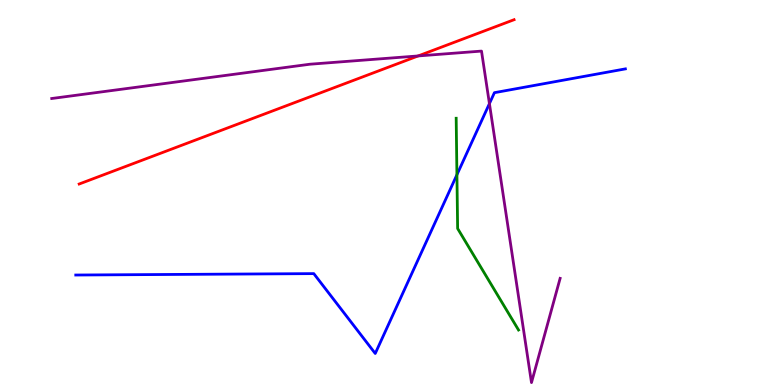[{'lines': ['blue', 'red'], 'intersections': []}, {'lines': ['green', 'red'], 'intersections': []}, {'lines': ['purple', 'red'], 'intersections': [{'x': 5.4, 'y': 8.55}]}, {'lines': ['blue', 'green'], 'intersections': [{'x': 5.9, 'y': 5.46}]}, {'lines': ['blue', 'purple'], 'intersections': [{'x': 6.32, 'y': 7.31}]}, {'lines': ['green', 'purple'], 'intersections': []}]